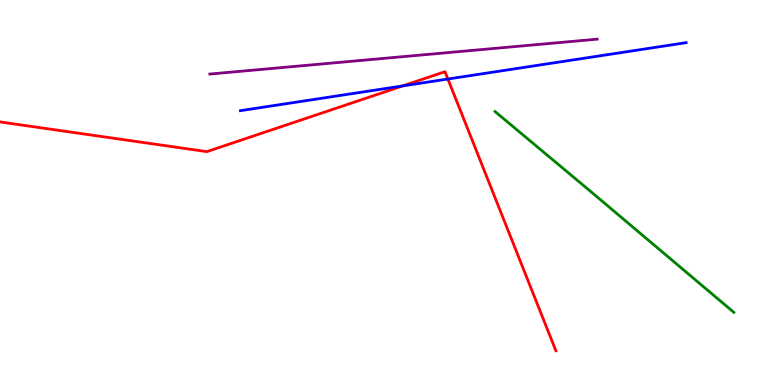[{'lines': ['blue', 'red'], 'intersections': [{'x': 5.2, 'y': 7.77}, {'x': 5.78, 'y': 7.95}]}, {'lines': ['green', 'red'], 'intersections': []}, {'lines': ['purple', 'red'], 'intersections': []}, {'lines': ['blue', 'green'], 'intersections': []}, {'lines': ['blue', 'purple'], 'intersections': []}, {'lines': ['green', 'purple'], 'intersections': []}]